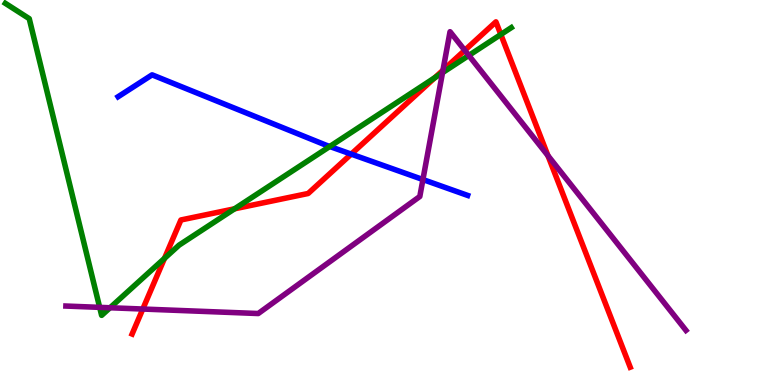[{'lines': ['blue', 'red'], 'intersections': [{'x': 4.53, 'y': 6.0}]}, {'lines': ['green', 'red'], 'intersections': [{'x': 2.12, 'y': 3.29}, {'x': 3.03, 'y': 4.58}, {'x': 5.61, 'y': 7.98}, {'x': 6.46, 'y': 9.1}]}, {'lines': ['purple', 'red'], 'intersections': [{'x': 1.84, 'y': 1.97}, {'x': 5.72, 'y': 8.18}, {'x': 6.0, 'y': 8.69}, {'x': 7.07, 'y': 5.96}]}, {'lines': ['blue', 'green'], 'intersections': [{'x': 4.25, 'y': 6.2}]}, {'lines': ['blue', 'purple'], 'intersections': [{'x': 5.46, 'y': 5.34}]}, {'lines': ['green', 'purple'], 'intersections': [{'x': 1.29, 'y': 2.02}, {'x': 1.42, 'y': 2.01}, {'x': 5.71, 'y': 8.11}, {'x': 6.05, 'y': 8.56}]}]